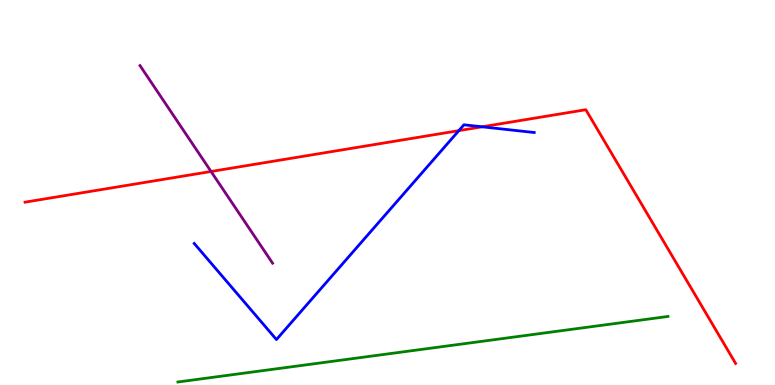[{'lines': ['blue', 'red'], 'intersections': [{'x': 5.92, 'y': 6.61}, {'x': 6.22, 'y': 6.71}]}, {'lines': ['green', 'red'], 'intersections': []}, {'lines': ['purple', 'red'], 'intersections': [{'x': 2.72, 'y': 5.55}]}, {'lines': ['blue', 'green'], 'intersections': []}, {'lines': ['blue', 'purple'], 'intersections': []}, {'lines': ['green', 'purple'], 'intersections': []}]